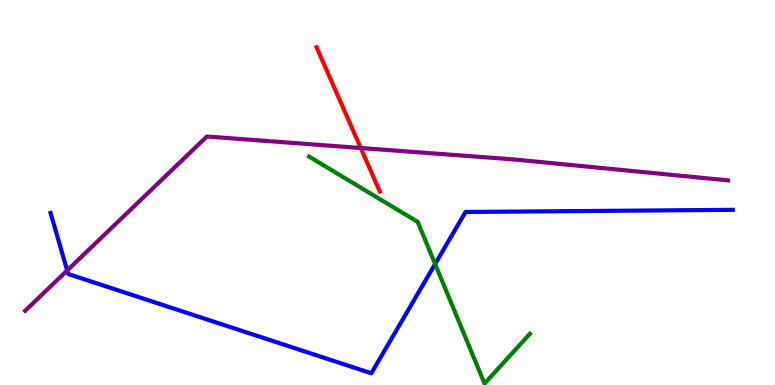[{'lines': ['blue', 'red'], 'intersections': []}, {'lines': ['green', 'red'], 'intersections': []}, {'lines': ['purple', 'red'], 'intersections': [{'x': 4.65, 'y': 6.16}]}, {'lines': ['blue', 'green'], 'intersections': [{'x': 5.61, 'y': 3.14}]}, {'lines': ['blue', 'purple'], 'intersections': [{'x': 0.867, 'y': 2.97}]}, {'lines': ['green', 'purple'], 'intersections': []}]